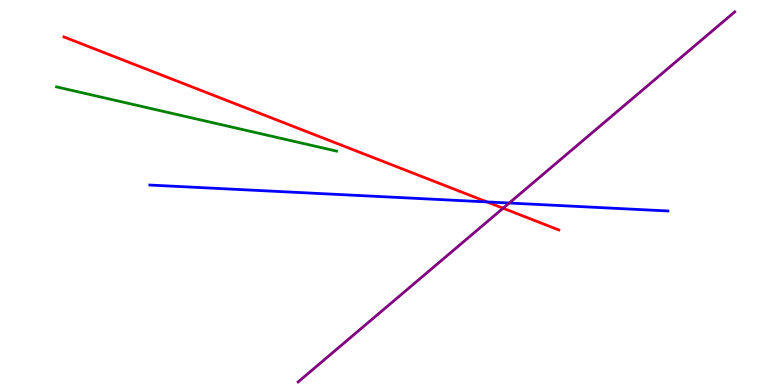[{'lines': ['blue', 'red'], 'intersections': [{'x': 6.28, 'y': 4.76}]}, {'lines': ['green', 'red'], 'intersections': []}, {'lines': ['purple', 'red'], 'intersections': [{'x': 6.49, 'y': 4.59}]}, {'lines': ['blue', 'green'], 'intersections': []}, {'lines': ['blue', 'purple'], 'intersections': [{'x': 6.57, 'y': 4.73}]}, {'lines': ['green', 'purple'], 'intersections': []}]